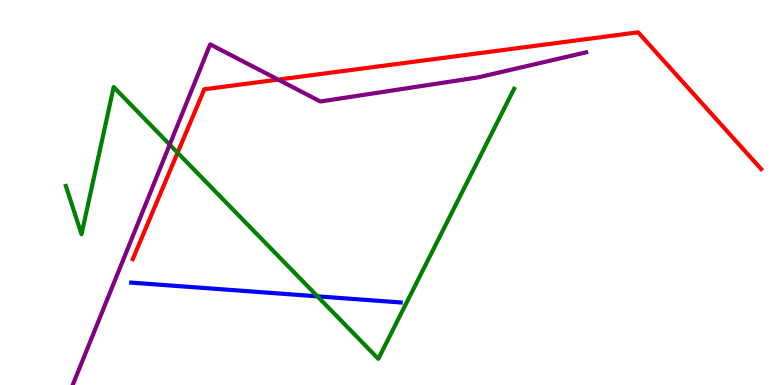[{'lines': ['blue', 'red'], 'intersections': []}, {'lines': ['green', 'red'], 'intersections': [{'x': 2.29, 'y': 6.03}]}, {'lines': ['purple', 'red'], 'intersections': [{'x': 3.59, 'y': 7.93}]}, {'lines': ['blue', 'green'], 'intersections': [{'x': 4.1, 'y': 2.3}]}, {'lines': ['blue', 'purple'], 'intersections': []}, {'lines': ['green', 'purple'], 'intersections': [{'x': 2.19, 'y': 6.24}]}]